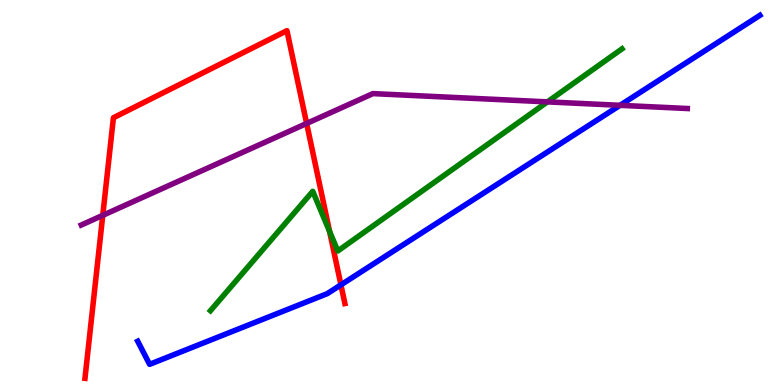[{'lines': ['blue', 'red'], 'intersections': [{'x': 4.4, 'y': 2.6}]}, {'lines': ['green', 'red'], 'intersections': [{'x': 4.25, 'y': 3.99}]}, {'lines': ['purple', 'red'], 'intersections': [{'x': 1.33, 'y': 4.41}, {'x': 3.96, 'y': 6.79}]}, {'lines': ['blue', 'green'], 'intersections': []}, {'lines': ['blue', 'purple'], 'intersections': [{'x': 8.0, 'y': 7.26}]}, {'lines': ['green', 'purple'], 'intersections': [{'x': 7.06, 'y': 7.35}]}]